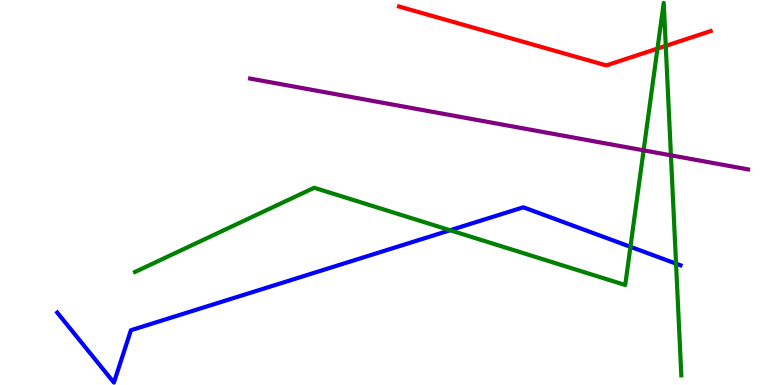[{'lines': ['blue', 'red'], 'intersections': []}, {'lines': ['green', 'red'], 'intersections': [{'x': 8.48, 'y': 8.74}, {'x': 8.59, 'y': 8.81}]}, {'lines': ['purple', 'red'], 'intersections': []}, {'lines': ['blue', 'green'], 'intersections': [{'x': 5.81, 'y': 4.02}, {'x': 8.13, 'y': 3.59}, {'x': 8.72, 'y': 3.15}]}, {'lines': ['blue', 'purple'], 'intersections': []}, {'lines': ['green', 'purple'], 'intersections': [{'x': 8.3, 'y': 6.1}, {'x': 8.66, 'y': 5.97}]}]